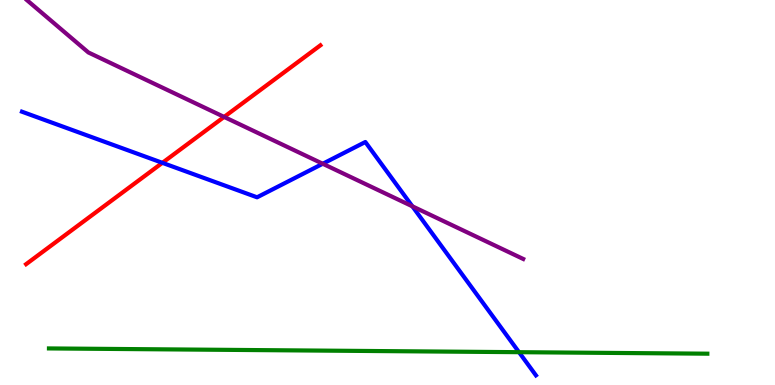[{'lines': ['blue', 'red'], 'intersections': [{'x': 2.1, 'y': 5.77}]}, {'lines': ['green', 'red'], 'intersections': []}, {'lines': ['purple', 'red'], 'intersections': [{'x': 2.89, 'y': 6.96}]}, {'lines': ['blue', 'green'], 'intersections': [{'x': 6.7, 'y': 0.852}]}, {'lines': ['blue', 'purple'], 'intersections': [{'x': 4.16, 'y': 5.75}, {'x': 5.32, 'y': 4.64}]}, {'lines': ['green', 'purple'], 'intersections': []}]